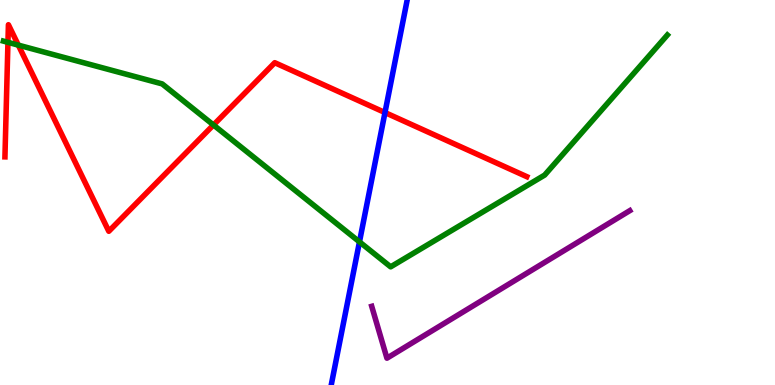[{'lines': ['blue', 'red'], 'intersections': [{'x': 4.97, 'y': 7.08}]}, {'lines': ['green', 'red'], 'intersections': [{'x': 0.102, 'y': 8.9}, {'x': 0.237, 'y': 8.83}, {'x': 2.75, 'y': 6.75}]}, {'lines': ['purple', 'red'], 'intersections': []}, {'lines': ['blue', 'green'], 'intersections': [{'x': 4.64, 'y': 3.72}]}, {'lines': ['blue', 'purple'], 'intersections': []}, {'lines': ['green', 'purple'], 'intersections': []}]